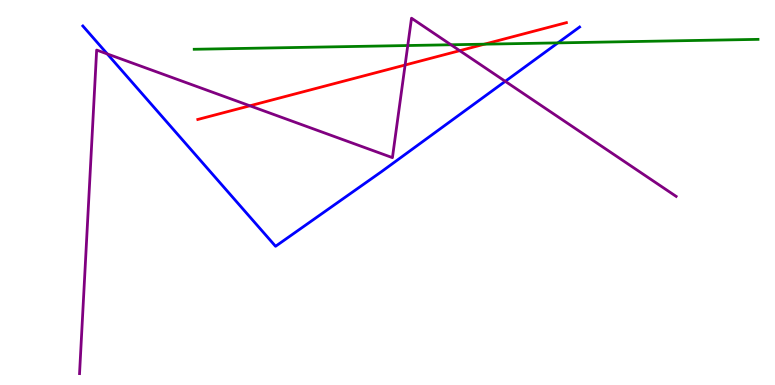[{'lines': ['blue', 'red'], 'intersections': []}, {'lines': ['green', 'red'], 'intersections': [{'x': 6.25, 'y': 8.85}]}, {'lines': ['purple', 'red'], 'intersections': [{'x': 3.22, 'y': 7.25}, {'x': 5.23, 'y': 8.31}, {'x': 5.93, 'y': 8.68}]}, {'lines': ['blue', 'green'], 'intersections': [{'x': 7.2, 'y': 8.89}]}, {'lines': ['blue', 'purple'], 'intersections': [{'x': 1.38, 'y': 8.6}, {'x': 6.52, 'y': 7.89}]}, {'lines': ['green', 'purple'], 'intersections': [{'x': 5.26, 'y': 8.82}, {'x': 5.82, 'y': 8.84}]}]